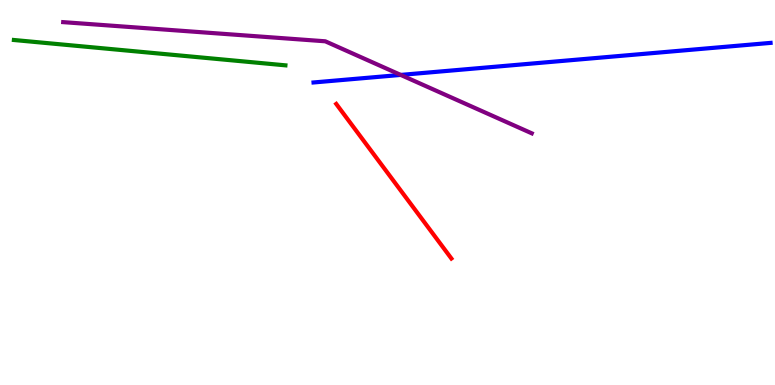[{'lines': ['blue', 'red'], 'intersections': []}, {'lines': ['green', 'red'], 'intersections': []}, {'lines': ['purple', 'red'], 'intersections': []}, {'lines': ['blue', 'green'], 'intersections': []}, {'lines': ['blue', 'purple'], 'intersections': [{'x': 5.17, 'y': 8.05}]}, {'lines': ['green', 'purple'], 'intersections': []}]